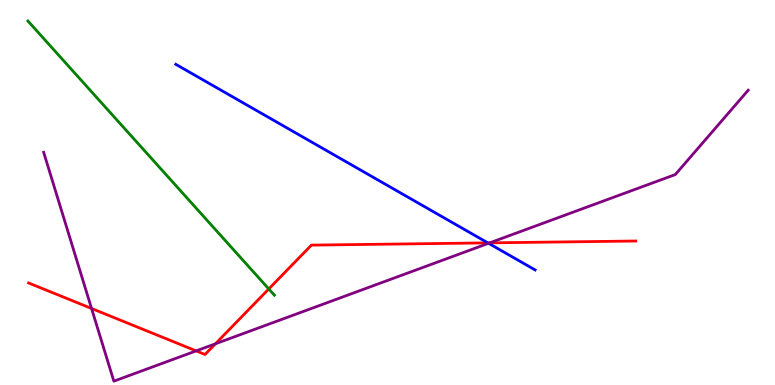[{'lines': ['blue', 'red'], 'intersections': [{'x': 6.29, 'y': 3.69}]}, {'lines': ['green', 'red'], 'intersections': [{'x': 3.47, 'y': 2.49}]}, {'lines': ['purple', 'red'], 'intersections': [{'x': 1.18, 'y': 1.99}, {'x': 2.53, 'y': 0.886}, {'x': 2.78, 'y': 1.07}, {'x': 6.32, 'y': 3.69}]}, {'lines': ['blue', 'green'], 'intersections': []}, {'lines': ['blue', 'purple'], 'intersections': [{'x': 6.3, 'y': 3.68}]}, {'lines': ['green', 'purple'], 'intersections': []}]